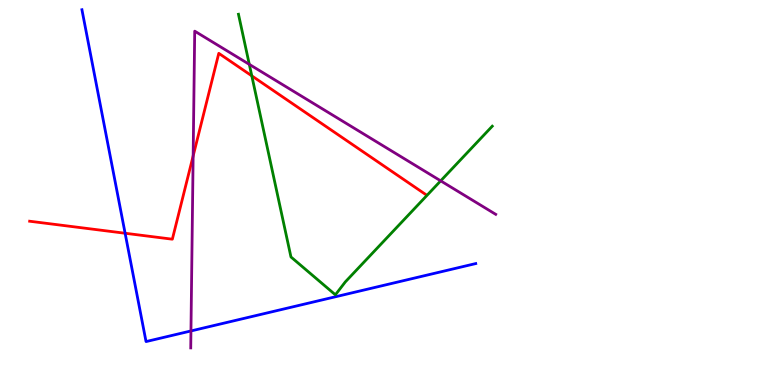[{'lines': ['blue', 'red'], 'intersections': [{'x': 1.61, 'y': 3.94}]}, {'lines': ['green', 'red'], 'intersections': [{'x': 3.25, 'y': 8.03}]}, {'lines': ['purple', 'red'], 'intersections': [{'x': 2.49, 'y': 5.95}]}, {'lines': ['blue', 'green'], 'intersections': []}, {'lines': ['blue', 'purple'], 'intersections': [{'x': 2.46, 'y': 1.4}]}, {'lines': ['green', 'purple'], 'intersections': [{'x': 3.22, 'y': 8.33}, {'x': 5.69, 'y': 5.3}]}]